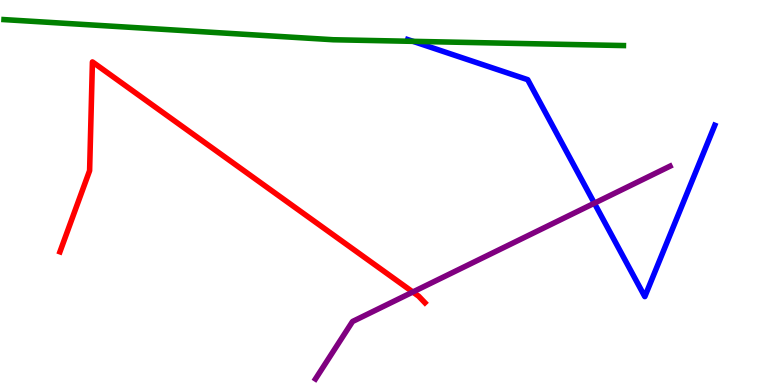[{'lines': ['blue', 'red'], 'intersections': []}, {'lines': ['green', 'red'], 'intersections': []}, {'lines': ['purple', 'red'], 'intersections': [{'x': 5.33, 'y': 2.42}]}, {'lines': ['blue', 'green'], 'intersections': [{'x': 5.33, 'y': 8.93}]}, {'lines': ['blue', 'purple'], 'intersections': [{'x': 7.67, 'y': 4.72}]}, {'lines': ['green', 'purple'], 'intersections': []}]